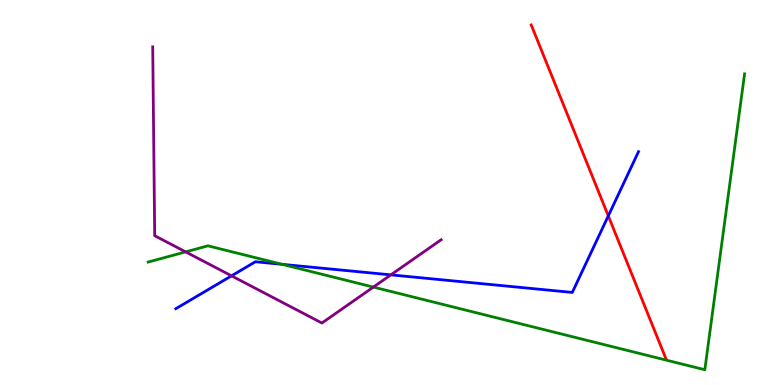[{'lines': ['blue', 'red'], 'intersections': [{'x': 7.85, 'y': 4.39}]}, {'lines': ['green', 'red'], 'intersections': []}, {'lines': ['purple', 'red'], 'intersections': []}, {'lines': ['blue', 'green'], 'intersections': [{'x': 3.64, 'y': 3.13}]}, {'lines': ['blue', 'purple'], 'intersections': [{'x': 2.99, 'y': 2.84}, {'x': 5.04, 'y': 2.86}]}, {'lines': ['green', 'purple'], 'intersections': [{'x': 2.4, 'y': 3.46}, {'x': 4.82, 'y': 2.54}]}]